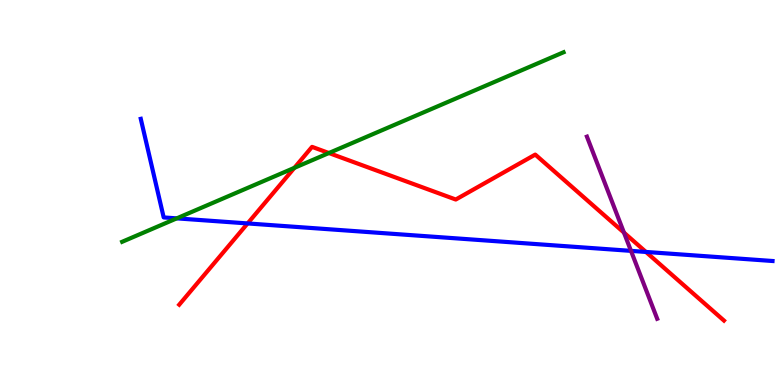[{'lines': ['blue', 'red'], 'intersections': [{'x': 3.19, 'y': 4.2}, {'x': 8.33, 'y': 3.46}]}, {'lines': ['green', 'red'], 'intersections': [{'x': 3.8, 'y': 5.64}, {'x': 4.24, 'y': 6.03}]}, {'lines': ['purple', 'red'], 'intersections': [{'x': 8.05, 'y': 3.96}]}, {'lines': ['blue', 'green'], 'intersections': [{'x': 2.28, 'y': 4.33}]}, {'lines': ['blue', 'purple'], 'intersections': [{'x': 8.14, 'y': 3.48}]}, {'lines': ['green', 'purple'], 'intersections': []}]